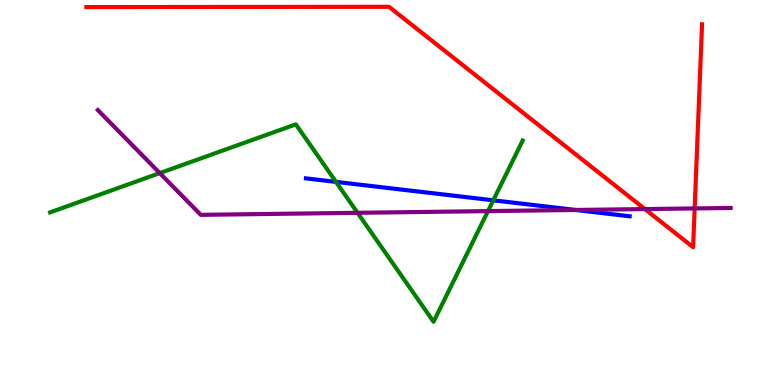[{'lines': ['blue', 'red'], 'intersections': []}, {'lines': ['green', 'red'], 'intersections': []}, {'lines': ['purple', 'red'], 'intersections': [{'x': 8.32, 'y': 4.57}, {'x': 8.96, 'y': 4.59}]}, {'lines': ['blue', 'green'], 'intersections': [{'x': 4.34, 'y': 5.28}, {'x': 6.37, 'y': 4.8}]}, {'lines': ['blue', 'purple'], 'intersections': [{'x': 7.43, 'y': 4.55}]}, {'lines': ['green', 'purple'], 'intersections': [{'x': 2.06, 'y': 5.5}, {'x': 4.61, 'y': 4.47}, {'x': 6.3, 'y': 4.52}]}]